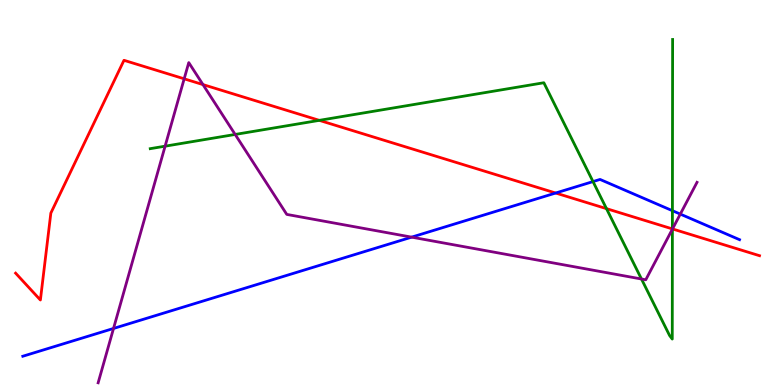[{'lines': ['blue', 'red'], 'intersections': [{'x': 7.17, 'y': 4.99}]}, {'lines': ['green', 'red'], 'intersections': [{'x': 4.12, 'y': 6.87}, {'x': 7.83, 'y': 4.58}, {'x': 8.68, 'y': 4.05}]}, {'lines': ['purple', 'red'], 'intersections': [{'x': 2.38, 'y': 7.95}, {'x': 2.62, 'y': 7.8}, {'x': 8.68, 'y': 4.05}]}, {'lines': ['blue', 'green'], 'intersections': [{'x': 7.65, 'y': 5.28}, {'x': 8.68, 'y': 4.53}]}, {'lines': ['blue', 'purple'], 'intersections': [{'x': 1.46, 'y': 1.47}, {'x': 5.31, 'y': 3.84}, {'x': 8.78, 'y': 4.44}]}, {'lines': ['green', 'purple'], 'intersections': [{'x': 2.13, 'y': 6.2}, {'x': 3.03, 'y': 6.51}, {'x': 8.28, 'y': 2.75}, {'x': 8.68, 'y': 4.05}]}]